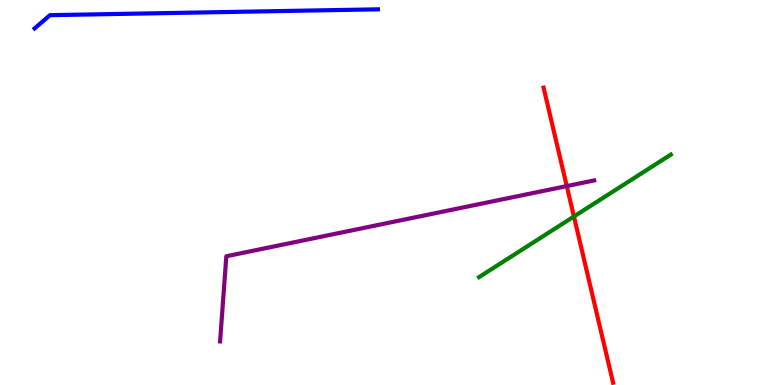[{'lines': ['blue', 'red'], 'intersections': []}, {'lines': ['green', 'red'], 'intersections': [{'x': 7.41, 'y': 4.38}]}, {'lines': ['purple', 'red'], 'intersections': [{'x': 7.31, 'y': 5.17}]}, {'lines': ['blue', 'green'], 'intersections': []}, {'lines': ['blue', 'purple'], 'intersections': []}, {'lines': ['green', 'purple'], 'intersections': []}]